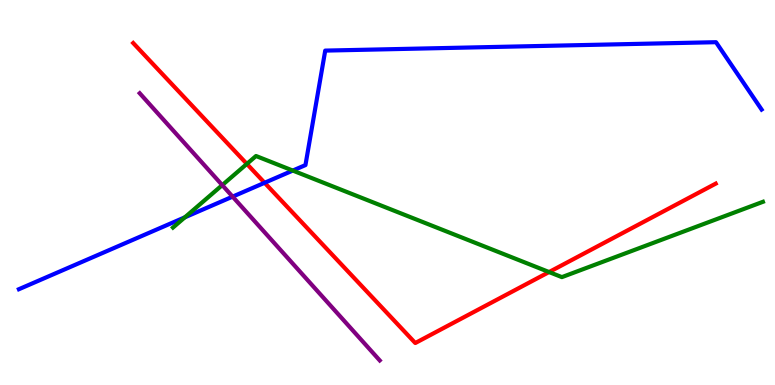[{'lines': ['blue', 'red'], 'intersections': [{'x': 3.41, 'y': 5.25}]}, {'lines': ['green', 'red'], 'intersections': [{'x': 3.19, 'y': 5.74}, {'x': 7.08, 'y': 2.93}]}, {'lines': ['purple', 'red'], 'intersections': []}, {'lines': ['blue', 'green'], 'intersections': [{'x': 2.39, 'y': 4.36}, {'x': 3.78, 'y': 5.57}]}, {'lines': ['blue', 'purple'], 'intersections': [{'x': 3.0, 'y': 4.89}]}, {'lines': ['green', 'purple'], 'intersections': [{'x': 2.87, 'y': 5.19}]}]